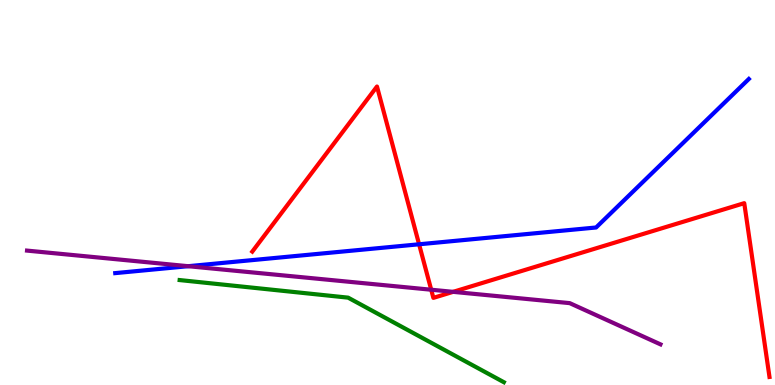[{'lines': ['blue', 'red'], 'intersections': [{'x': 5.41, 'y': 3.65}]}, {'lines': ['green', 'red'], 'intersections': []}, {'lines': ['purple', 'red'], 'intersections': [{'x': 5.56, 'y': 2.47}, {'x': 5.85, 'y': 2.42}]}, {'lines': ['blue', 'green'], 'intersections': []}, {'lines': ['blue', 'purple'], 'intersections': [{'x': 2.43, 'y': 3.09}]}, {'lines': ['green', 'purple'], 'intersections': []}]